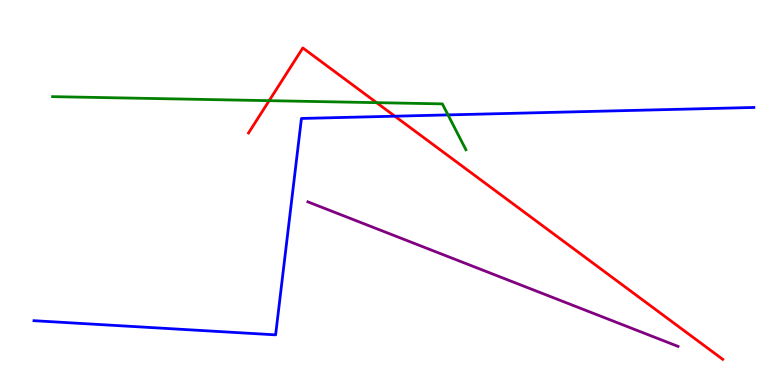[{'lines': ['blue', 'red'], 'intersections': [{'x': 5.09, 'y': 6.98}]}, {'lines': ['green', 'red'], 'intersections': [{'x': 3.47, 'y': 7.39}, {'x': 4.86, 'y': 7.33}]}, {'lines': ['purple', 'red'], 'intersections': []}, {'lines': ['blue', 'green'], 'intersections': [{'x': 5.78, 'y': 7.02}]}, {'lines': ['blue', 'purple'], 'intersections': []}, {'lines': ['green', 'purple'], 'intersections': []}]